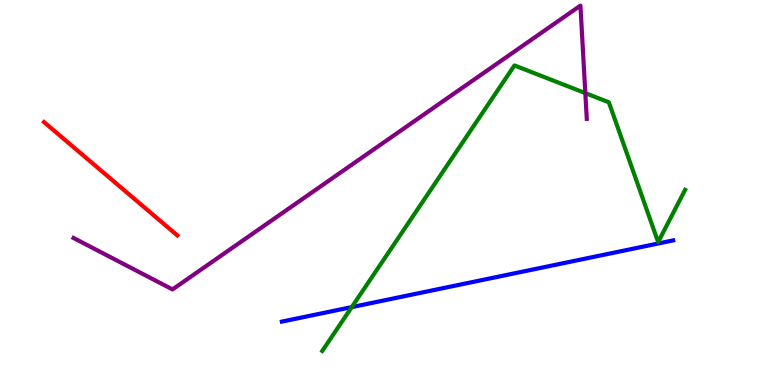[{'lines': ['blue', 'red'], 'intersections': []}, {'lines': ['green', 'red'], 'intersections': []}, {'lines': ['purple', 'red'], 'intersections': []}, {'lines': ['blue', 'green'], 'intersections': [{'x': 4.54, 'y': 2.02}]}, {'lines': ['blue', 'purple'], 'intersections': []}, {'lines': ['green', 'purple'], 'intersections': [{'x': 7.55, 'y': 7.58}]}]